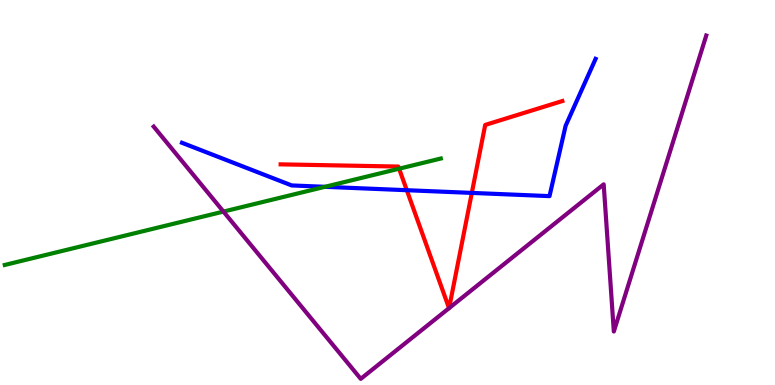[{'lines': ['blue', 'red'], 'intersections': [{'x': 5.25, 'y': 5.06}, {'x': 6.09, 'y': 4.99}]}, {'lines': ['green', 'red'], 'intersections': [{'x': 5.15, 'y': 5.62}]}, {'lines': ['purple', 'red'], 'intersections': [{'x': 5.79, 'y': 2.0}, {'x': 5.8, 'y': 2.0}]}, {'lines': ['blue', 'green'], 'intersections': [{'x': 4.19, 'y': 5.15}]}, {'lines': ['blue', 'purple'], 'intersections': []}, {'lines': ['green', 'purple'], 'intersections': [{'x': 2.88, 'y': 4.5}]}]